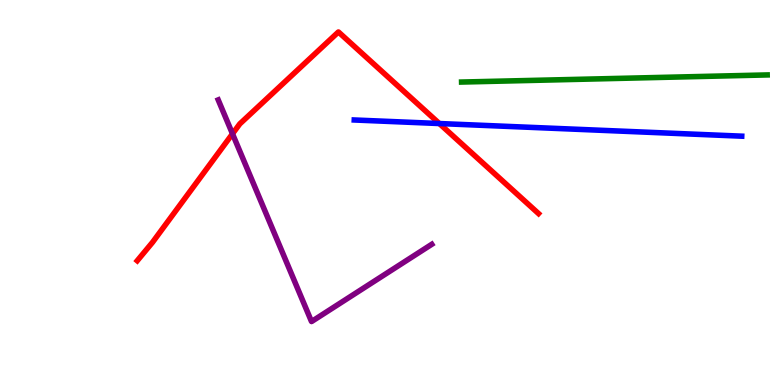[{'lines': ['blue', 'red'], 'intersections': [{'x': 5.67, 'y': 6.79}]}, {'lines': ['green', 'red'], 'intersections': []}, {'lines': ['purple', 'red'], 'intersections': [{'x': 3.0, 'y': 6.52}]}, {'lines': ['blue', 'green'], 'intersections': []}, {'lines': ['blue', 'purple'], 'intersections': []}, {'lines': ['green', 'purple'], 'intersections': []}]